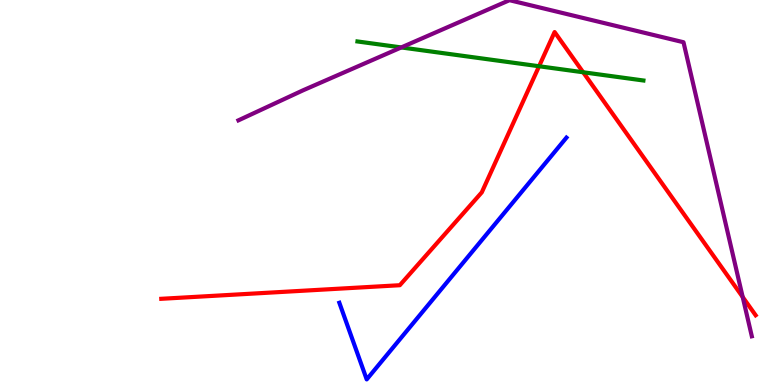[{'lines': ['blue', 'red'], 'intersections': []}, {'lines': ['green', 'red'], 'intersections': [{'x': 6.96, 'y': 8.28}, {'x': 7.52, 'y': 8.12}]}, {'lines': ['purple', 'red'], 'intersections': [{'x': 9.58, 'y': 2.29}]}, {'lines': ['blue', 'green'], 'intersections': []}, {'lines': ['blue', 'purple'], 'intersections': []}, {'lines': ['green', 'purple'], 'intersections': [{'x': 5.18, 'y': 8.77}]}]